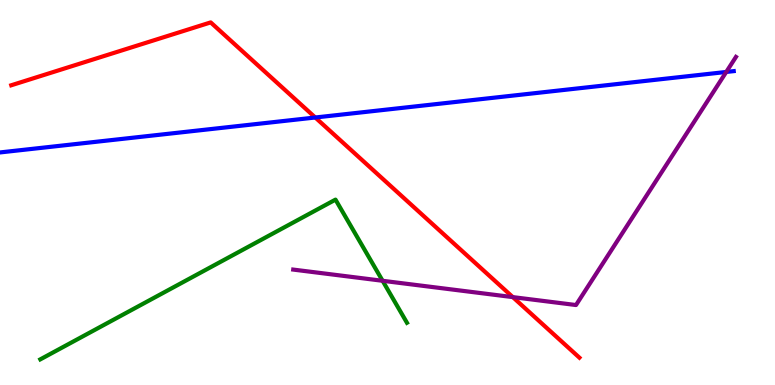[{'lines': ['blue', 'red'], 'intersections': [{'x': 4.07, 'y': 6.95}]}, {'lines': ['green', 'red'], 'intersections': []}, {'lines': ['purple', 'red'], 'intersections': [{'x': 6.62, 'y': 2.28}]}, {'lines': ['blue', 'green'], 'intersections': []}, {'lines': ['blue', 'purple'], 'intersections': [{'x': 9.37, 'y': 8.13}]}, {'lines': ['green', 'purple'], 'intersections': [{'x': 4.94, 'y': 2.71}]}]